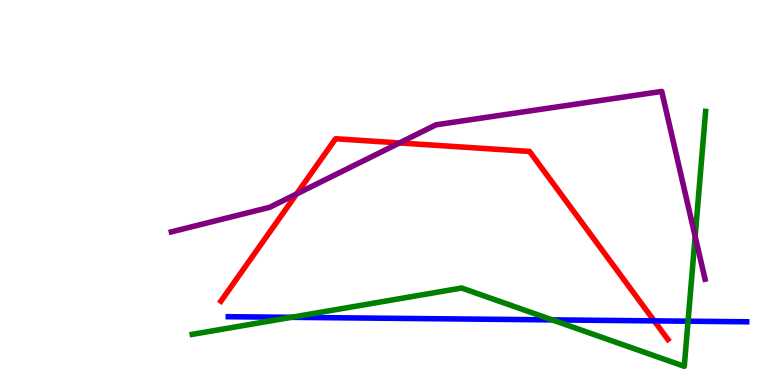[{'lines': ['blue', 'red'], 'intersections': [{'x': 8.44, 'y': 1.67}]}, {'lines': ['green', 'red'], 'intersections': []}, {'lines': ['purple', 'red'], 'intersections': [{'x': 3.83, 'y': 4.96}, {'x': 5.15, 'y': 6.29}]}, {'lines': ['blue', 'green'], 'intersections': [{'x': 3.76, 'y': 1.76}, {'x': 7.13, 'y': 1.69}, {'x': 8.88, 'y': 1.66}]}, {'lines': ['blue', 'purple'], 'intersections': []}, {'lines': ['green', 'purple'], 'intersections': [{'x': 8.97, 'y': 3.86}]}]